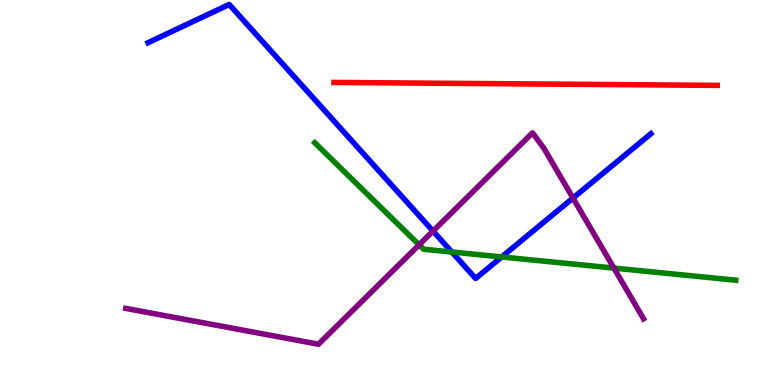[{'lines': ['blue', 'red'], 'intersections': []}, {'lines': ['green', 'red'], 'intersections': []}, {'lines': ['purple', 'red'], 'intersections': []}, {'lines': ['blue', 'green'], 'intersections': [{'x': 5.83, 'y': 3.45}, {'x': 6.47, 'y': 3.33}]}, {'lines': ['blue', 'purple'], 'intersections': [{'x': 5.59, 'y': 4.0}, {'x': 7.39, 'y': 4.86}]}, {'lines': ['green', 'purple'], 'intersections': [{'x': 5.41, 'y': 3.64}, {'x': 7.92, 'y': 3.04}]}]